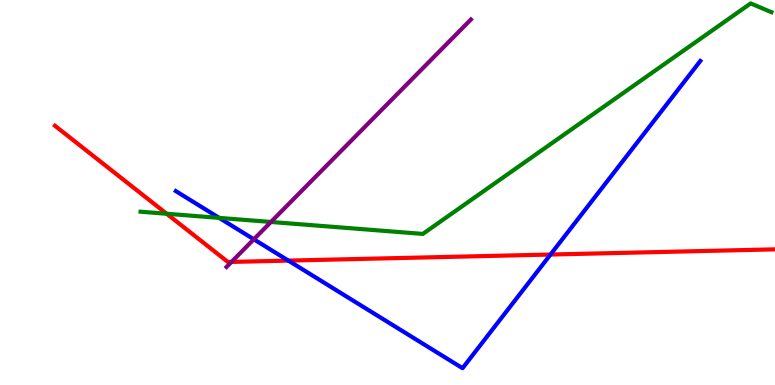[{'lines': ['blue', 'red'], 'intersections': [{'x': 3.72, 'y': 3.23}, {'x': 7.1, 'y': 3.39}]}, {'lines': ['green', 'red'], 'intersections': [{'x': 2.15, 'y': 4.45}]}, {'lines': ['purple', 'red'], 'intersections': [{'x': 2.99, 'y': 3.2}]}, {'lines': ['blue', 'green'], 'intersections': [{'x': 2.83, 'y': 4.34}]}, {'lines': ['blue', 'purple'], 'intersections': [{'x': 3.28, 'y': 3.78}]}, {'lines': ['green', 'purple'], 'intersections': [{'x': 3.5, 'y': 4.23}]}]